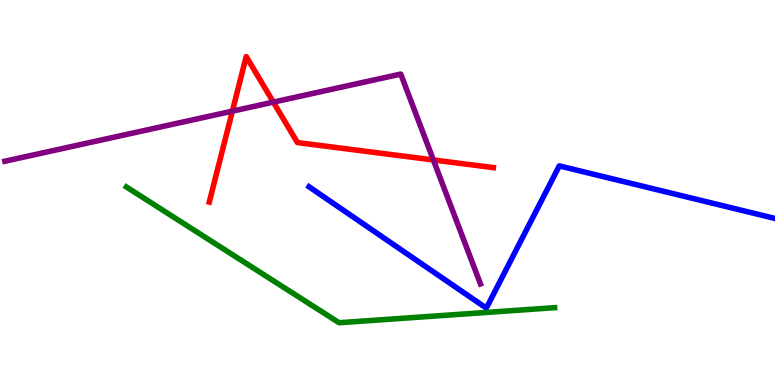[{'lines': ['blue', 'red'], 'intersections': []}, {'lines': ['green', 'red'], 'intersections': []}, {'lines': ['purple', 'red'], 'intersections': [{'x': 3.0, 'y': 7.11}, {'x': 3.53, 'y': 7.35}, {'x': 5.59, 'y': 5.85}]}, {'lines': ['blue', 'green'], 'intersections': []}, {'lines': ['blue', 'purple'], 'intersections': []}, {'lines': ['green', 'purple'], 'intersections': []}]